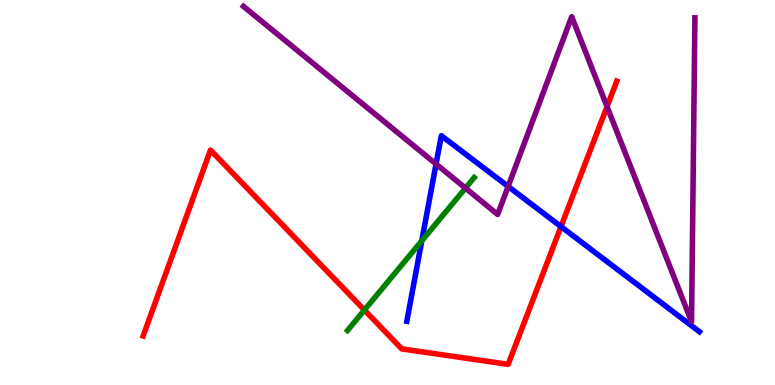[{'lines': ['blue', 'red'], 'intersections': [{'x': 7.24, 'y': 4.11}]}, {'lines': ['green', 'red'], 'intersections': [{'x': 4.7, 'y': 1.95}]}, {'lines': ['purple', 'red'], 'intersections': [{'x': 7.83, 'y': 7.23}]}, {'lines': ['blue', 'green'], 'intersections': [{'x': 5.44, 'y': 3.75}]}, {'lines': ['blue', 'purple'], 'intersections': [{'x': 5.63, 'y': 5.74}, {'x': 6.56, 'y': 5.16}]}, {'lines': ['green', 'purple'], 'intersections': [{'x': 6.01, 'y': 5.11}]}]